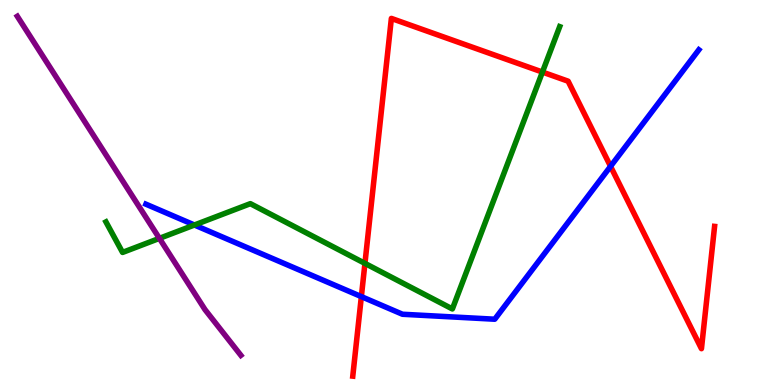[{'lines': ['blue', 'red'], 'intersections': [{'x': 4.66, 'y': 2.3}, {'x': 7.88, 'y': 5.68}]}, {'lines': ['green', 'red'], 'intersections': [{'x': 4.71, 'y': 3.16}, {'x': 7.0, 'y': 8.13}]}, {'lines': ['purple', 'red'], 'intersections': []}, {'lines': ['blue', 'green'], 'intersections': [{'x': 2.51, 'y': 4.16}]}, {'lines': ['blue', 'purple'], 'intersections': []}, {'lines': ['green', 'purple'], 'intersections': [{'x': 2.06, 'y': 3.81}]}]